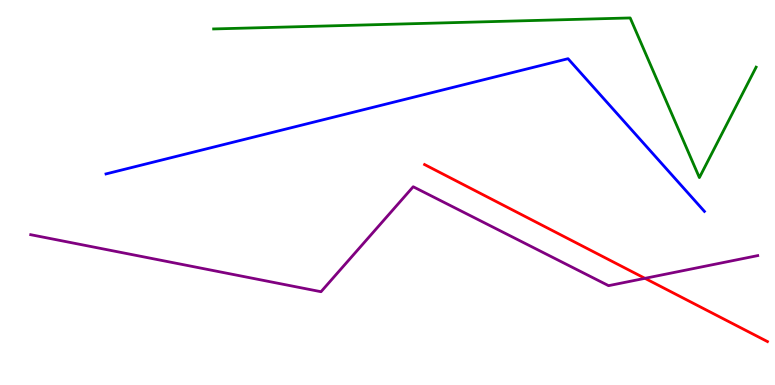[{'lines': ['blue', 'red'], 'intersections': []}, {'lines': ['green', 'red'], 'intersections': []}, {'lines': ['purple', 'red'], 'intersections': [{'x': 8.32, 'y': 2.77}]}, {'lines': ['blue', 'green'], 'intersections': []}, {'lines': ['blue', 'purple'], 'intersections': []}, {'lines': ['green', 'purple'], 'intersections': []}]